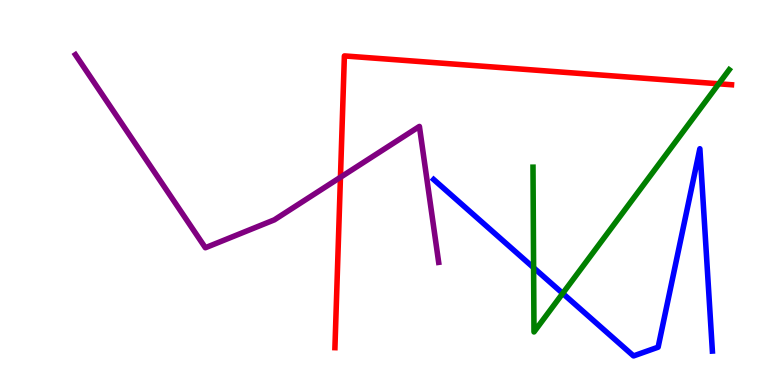[{'lines': ['blue', 'red'], 'intersections': []}, {'lines': ['green', 'red'], 'intersections': [{'x': 9.27, 'y': 7.82}]}, {'lines': ['purple', 'red'], 'intersections': [{'x': 4.39, 'y': 5.4}]}, {'lines': ['blue', 'green'], 'intersections': [{'x': 6.89, 'y': 3.05}, {'x': 7.26, 'y': 2.38}]}, {'lines': ['blue', 'purple'], 'intersections': []}, {'lines': ['green', 'purple'], 'intersections': []}]